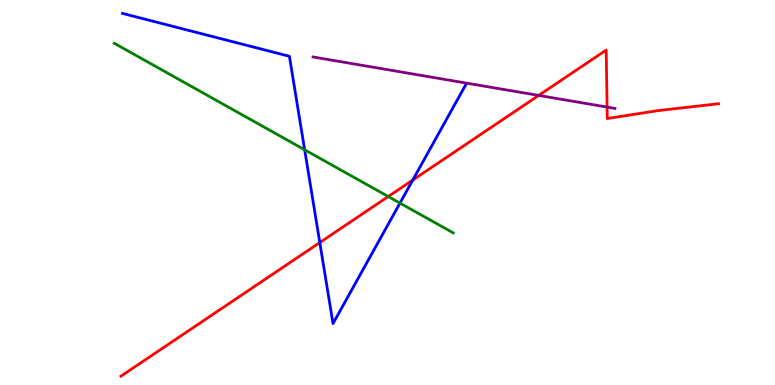[{'lines': ['blue', 'red'], 'intersections': [{'x': 4.13, 'y': 3.7}, {'x': 5.33, 'y': 5.32}]}, {'lines': ['green', 'red'], 'intersections': [{'x': 5.01, 'y': 4.9}]}, {'lines': ['purple', 'red'], 'intersections': [{'x': 6.95, 'y': 7.52}, {'x': 7.83, 'y': 7.22}]}, {'lines': ['blue', 'green'], 'intersections': [{'x': 3.93, 'y': 6.11}, {'x': 5.16, 'y': 4.72}]}, {'lines': ['blue', 'purple'], 'intersections': []}, {'lines': ['green', 'purple'], 'intersections': []}]